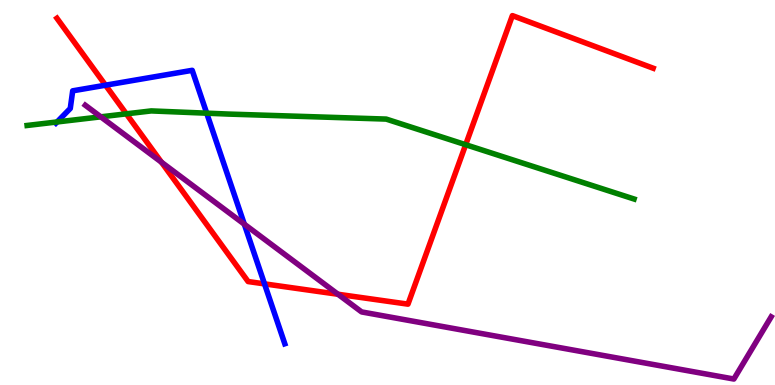[{'lines': ['blue', 'red'], 'intersections': [{'x': 1.36, 'y': 7.79}, {'x': 3.41, 'y': 2.63}]}, {'lines': ['green', 'red'], 'intersections': [{'x': 1.63, 'y': 7.04}, {'x': 6.01, 'y': 6.24}]}, {'lines': ['purple', 'red'], 'intersections': [{'x': 2.08, 'y': 5.79}, {'x': 4.36, 'y': 2.36}]}, {'lines': ['blue', 'green'], 'intersections': [{'x': 0.736, 'y': 6.83}, {'x': 2.67, 'y': 7.06}]}, {'lines': ['blue', 'purple'], 'intersections': [{'x': 3.15, 'y': 4.18}]}, {'lines': ['green', 'purple'], 'intersections': [{'x': 1.3, 'y': 6.97}]}]